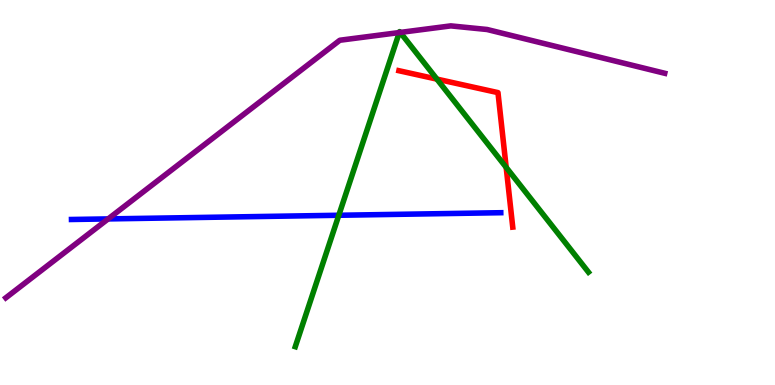[{'lines': ['blue', 'red'], 'intersections': []}, {'lines': ['green', 'red'], 'intersections': [{'x': 5.64, 'y': 7.95}, {'x': 6.53, 'y': 5.65}]}, {'lines': ['purple', 'red'], 'intersections': []}, {'lines': ['blue', 'green'], 'intersections': [{'x': 4.37, 'y': 4.41}]}, {'lines': ['blue', 'purple'], 'intersections': [{'x': 1.4, 'y': 4.31}]}, {'lines': ['green', 'purple'], 'intersections': [{'x': 5.15, 'y': 9.15}, {'x': 5.16, 'y': 9.16}]}]